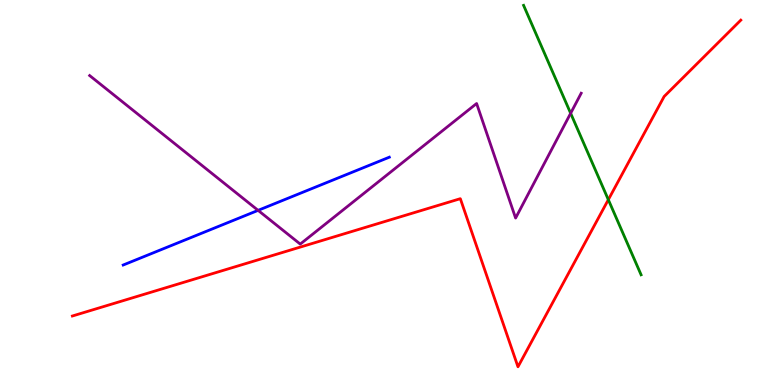[{'lines': ['blue', 'red'], 'intersections': []}, {'lines': ['green', 'red'], 'intersections': [{'x': 7.85, 'y': 4.81}]}, {'lines': ['purple', 'red'], 'intersections': []}, {'lines': ['blue', 'green'], 'intersections': []}, {'lines': ['blue', 'purple'], 'intersections': [{'x': 3.33, 'y': 4.54}]}, {'lines': ['green', 'purple'], 'intersections': [{'x': 7.36, 'y': 7.06}]}]